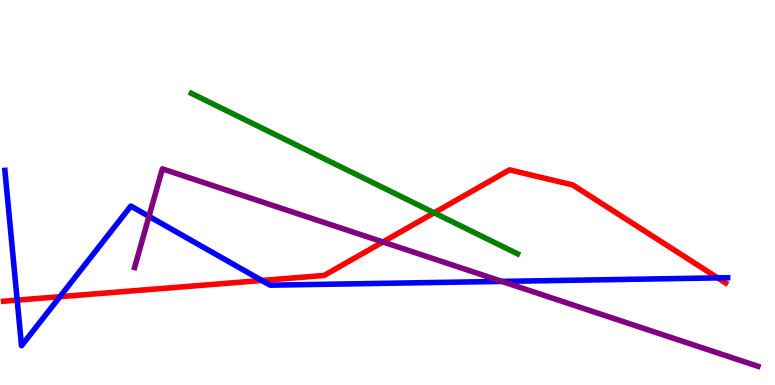[{'lines': ['blue', 'red'], 'intersections': [{'x': 0.222, 'y': 2.2}, {'x': 0.773, 'y': 2.29}, {'x': 3.38, 'y': 2.72}, {'x': 9.26, 'y': 2.78}]}, {'lines': ['green', 'red'], 'intersections': [{'x': 5.6, 'y': 4.47}]}, {'lines': ['purple', 'red'], 'intersections': [{'x': 4.94, 'y': 3.72}]}, {'lines': ['blue', 'green'], 'intersections': []}, {'lines': ['blue', 'purple'], 'intersections': [{'x': 1.92, 'y': 4.38}, {'x': 6.48, 'y': 2.69}]}, {'lines': ['green', 'purple'], 'intersections': []}]